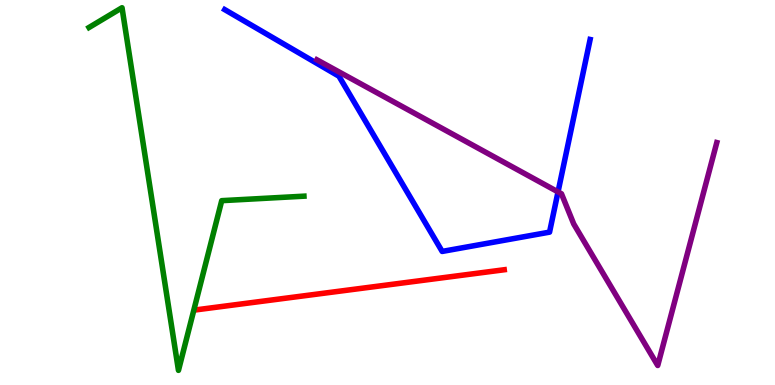[{'lines': ['blue', 'red'], 'intersections': []}, {'lines': ['green', 'red'], 'intersections': []}, {'lines': ['purple', 'red'], 'intersections': []}, {'lines': ['blue', 'green'], 'intersections': []}, {'lines': ['blue', 'purple'], 'intersections': [{'x': 7.2, 'y': 5.02}]}, {'lines': ['green', 'purple'], 'intersections': []}]